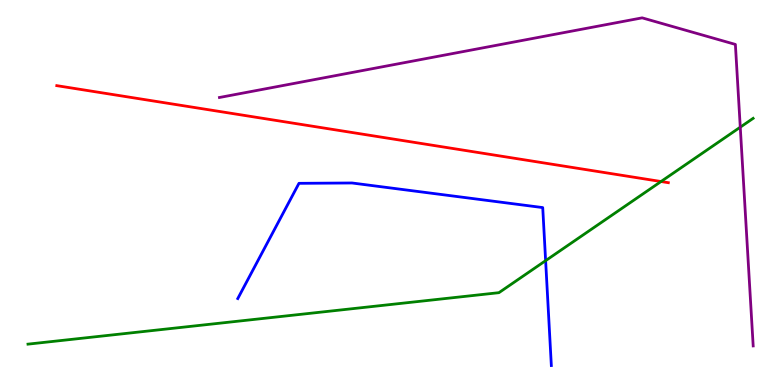[{'lines': ['blue', 'red'], 'intersections': []}, {'lines': ['green', 'red'], 'intersections': [{'x': 8.53, 'y': 5.29}]}, {'lines': ['purple', 'red'], 'intersections': []}, {'lines': ['blue', 'green'], 'intersections': [{'x': 7.04, 'y': 3.23}]}, {'lines': ['blue', 'purple'], 'intersections': []}, {'lines': ['green', 'purple'], 'intersections': [{'x': 9.55, 'y': 6.7}]}]